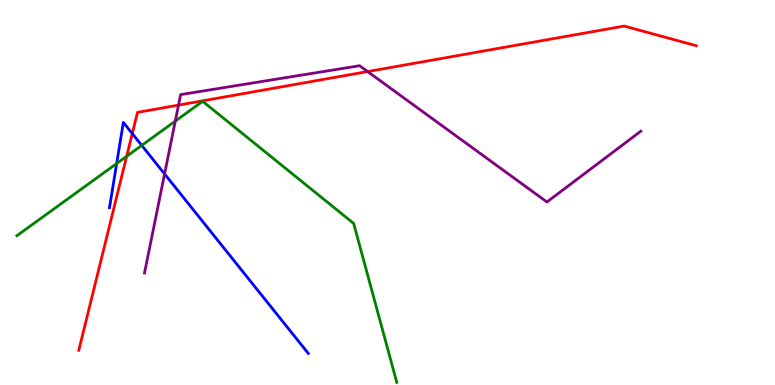[{'lines': ['blue', 'red'], 'intersections': [{'x': 1.71, 'y': 6.53}]}, {'lines': ['green', 'red'], 'intersections': [{'x': 1.63, 'y': 5.94}]}, {'lines': ['purple', 'red'], 'intersections': [{'x': 2.3, 'y': 7.27}, {'x': 4.74, 'y': 8.14}]}, {'lines': ['blue', 'green'], 'intersections': [{'x': 1.51, 'y': 5.75}, {'x': 1.83, 'y': 6.22}]}, {'lines': ['blue', 'purple'], 'intersections': [{'x': 2.12, 'y': 5.48}]}, {'lines': ['green', 'purple'], 'intersections': [{'x': 2.26, 'y': 6.85}]}]